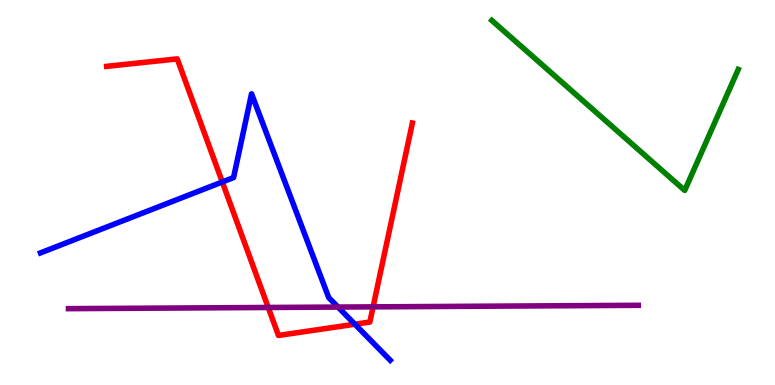[{'lines': ['blue', 'red'], 'intersections': [{'x': 2.87, 'y': 5.27}, {'x': 4.58, 'y': 1.58}]}, {'lines': ['green', 'red'], 'intersections': []}, {'lines': ['purple', 'red'], 'intersections': [{'x': 3.46, 'y': 2.01}, {'x': 4.81, 'y': 2.03}]}, {'lines': ['blue', 'green'], 'intersections': []}, {'lines': ['blue', 'purple'], 'intersections': [{'x': 4.36, 'y': 2.02}]}, {'lines': ['green', 'purple'], 'intersections': []}]